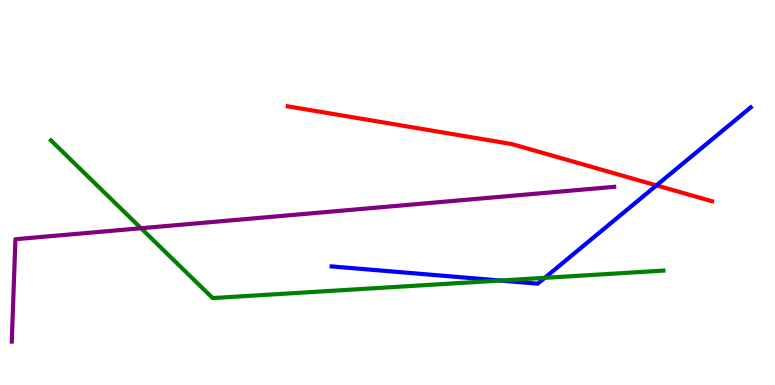[{'lines': ['blue', 'red'], 'intersections': [{'x': 8.47, 'y': 5.18}]}, {'lines': ['green', 'red'], 'intersections': []}, {'lines': ['purple', 'red'], 'intersections': []}, {'lines': ['blue', 'green'], 'intersections': [{'x': 6.46, 'y': 2.71}, {'x': 7.03, 'y': 2.78}]}, {'lines': ['blue', 'purple'], 'intersections': []}, {'lines': ['green', 'purple'], 'intersections': [{'x': 1.82, 'y': 4.07}]}]